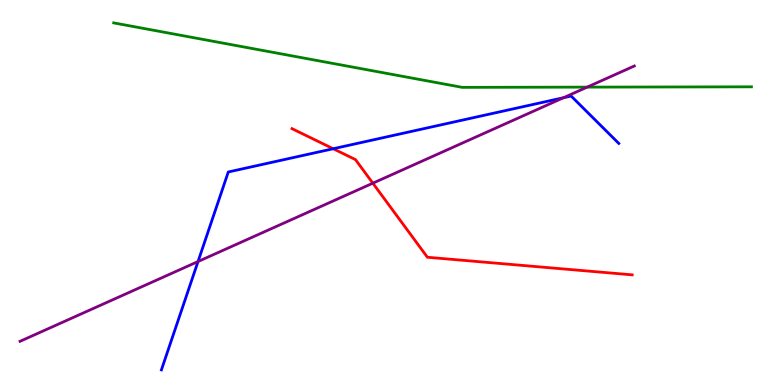[{'lines': ['blue', 'red'], 'intersections': [{'x': 4.3, 'y': 6.14}]}, {'lines': ['green', 'red'], 'intersections': []}, {'lines': ['purple', 'red'], 'intersections': [{'x': 4.81, 'y': 5.24}]}, {'lines': ['blue', 'green'], 'intersections': []}, {'lines': ['blue', 'purple'], 'intersections': [{'x': 2.56, 'y': 3.21}, {'x': 7.27, 'y': 7.46}]}, {'lines': ['green', 'purple'], 'intersections': [{'x': 7.58, 'y': 7.74}]}]